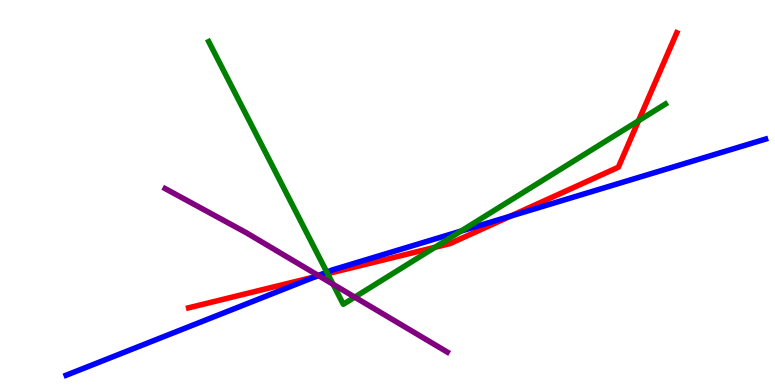[{'lines': ['blue', 'red'], 'intersections': [{'x': 4.07, 'y': 2.81}, {'x': 6.59, 'y': 4.39}]}, {'lines': ['green', 'red'], 'intersections': [{'x': 4.23, 'y': 2.89}, {'x': 5.61, 'y': 3.58}, {'x': 8.24, 'y': 6.86}]}, {'lines': ['purple', 'red'], 'intersections': [{'x': 4.11, 'y': 2.84}]}, {'lines': ['blue', 'green'], 'intersections': [{'x': 4.22, 'y': 2.93}, {'x': 5.95, 'y': 4.0}]}, {'lines': ['blue', 'purple'], 'intersections': [{'x': 4.11, 'y': 2.84}]}, {'lines': ['green', 'purple'], 'intersections': [{'x': 4.3, 'y': 2.62}, {'x': 4.58, 'y': 2.28}]}]